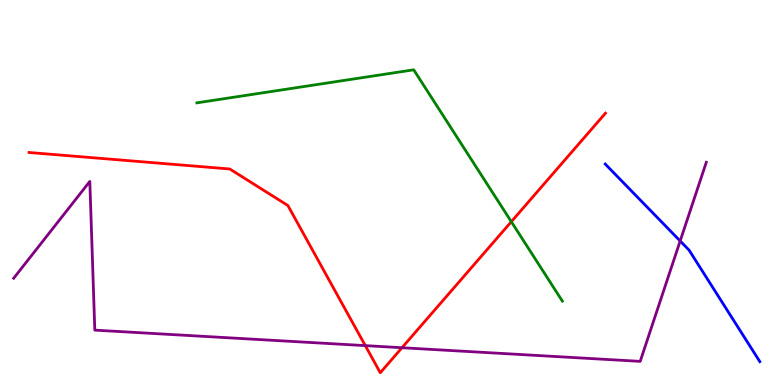[{'lines': ['blue', 'red'], 'intersections': []}, {'lines': ['green', 'red'], 'intersections': [{'x': 6.6, 'y': 4.24}]}, {'lines': ['purple', 'red'], 'intersections': [{'x': 4.71, 'y': 1.02}, {'x': 5.19, 'y': 0.968}]}, {'lines': ['blue', 'green'], 'intersections': []}, {'lines': ['blue', 'purple'], 'intersections': [{'x': 8.78, 'y': 3.74}]}, {'lines': ['green', 'purple'], 'intersections': []}]